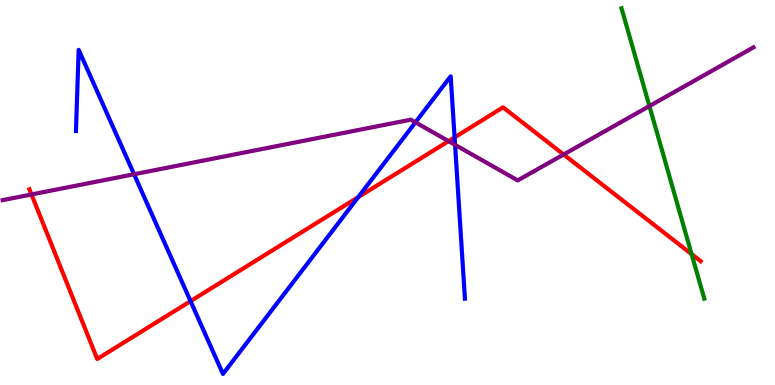[{'lines': ['blue', 'red'], 'intersections': [{'x': 2.46, 'y': 2.18}, {'x': 4.62, 'y': 4.88}, {'x': 5.87, 'y': 6.43}]}, {'lines': ['green', 'red'], 'intersections': [{'x': 8.92, 'y': 3.4}]}, {'lines': ['purple', 'red'], 'intersections': [{'x': 0.406, 'y': 4.95}, {'x': 5.79, 'y': 6.33}, {'x': 7.27, 'y': 5.99}]}, {'lines': ['blue', 'green'], 'intersections': []}, {'lines': ['blue', 'purple'], 'intersections': [{'x': 1.73, 'y': 5.47}, {'x': 5.36, 'y': 6.82}, {'x': 5.87, 'y': 6.24}]}, {'lines': ['green', 'purple'], 'intersections': [{'x': 8.38, 'y': 7.24}]}]